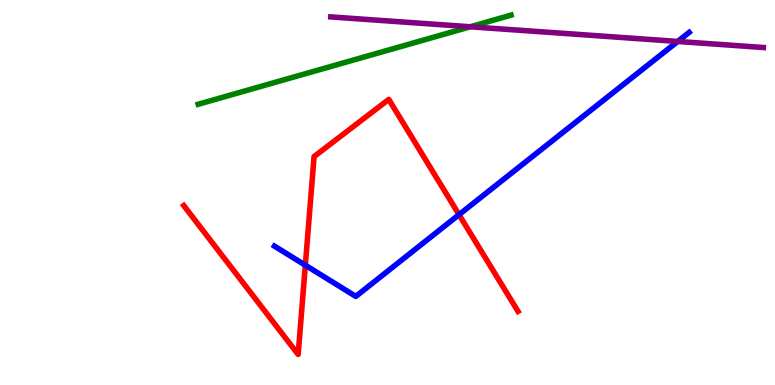[{'lines': ['blue', 'red'], 'intersections': [{'x': 3.94, 'y': 3.11}, {'x': 5.92, 'y': 4.42}]}, {'lines': ['green', 'red'], 'intersections': []}, {'lines': ['purple', 'red'], 'intersections': []}, {'lines': ['blue', 'green'], 'intersections': []}, {'lines': ['blue', 'purple'], 'intersections': [{'x': 8.74, 'y': 8.92}]}, {'lines': ['green', 'purple'], 'intersections': [{'x': 6.07, 'y': 9.3}]}]